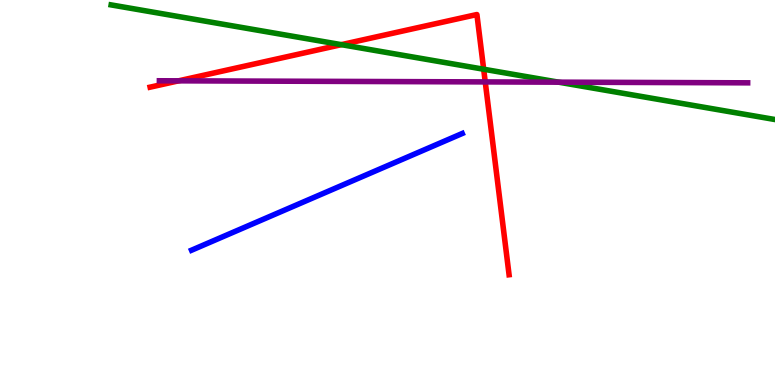[{'lines': ['blue', 'red'], 'intersections': []}, {'lines': ['green', 'red'], 'intersections': [{'x': 4.4, 'y': 8.84}, {'x': 6.24, 'y': 8.2}]}, {'lines': ['purple', 'red'], 'intersections': [{'x': 2.3, 'y': 7.9}, {'x': 6.26, 'y': 7.87}]}, {'lines': ['blue', 'green'], 'intersections': []}, {'lines': ['blue', 'purple'], 'intersections': []}, {'lines': ['green', 'purple'], 'intersections': [{'x': 7.21, 'y': 7.87}]}]